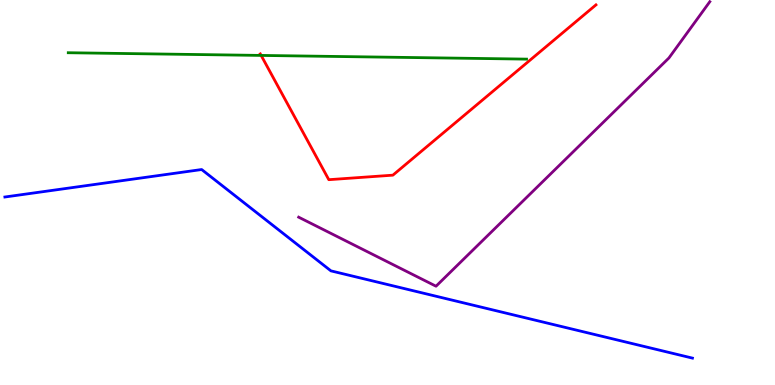[{'lines': ['blue', 'red'], 'intersections': []}, {'lines': ['green', 'red'], 'intersections': [{'x': 3.37, 'y': 8.56}]}, {'lines': ['purple', 'red'], 'intersections': []}, {'lines': ['blue', 'green'], 'intersections': []}, {'lines': ['blue', 'purple'], 'intersections': []}, {'lines': ['green', 'purple'], 'intersections': []}]